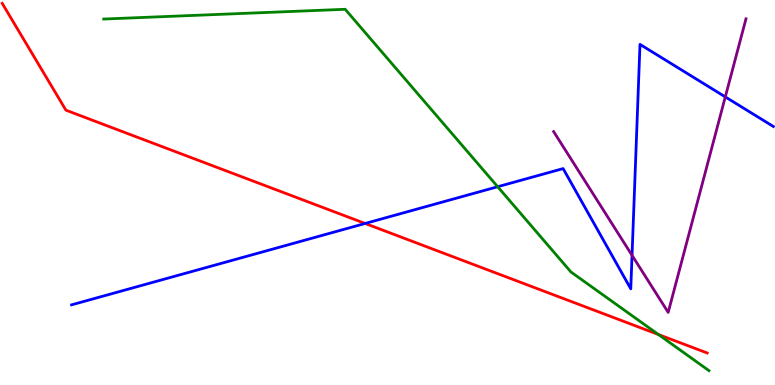[{'lines': ['blue', 'red'], 'intersections': [{'x': 4.71, 'y': 4.2}]}, {'lines': ['green', 'red'], 'intersections': [{'x': 8.5, 'y': 1.31}]}, {'lines': ['purple', 'red'], 'intersections': []}, {'lines': ['blue', 'green'], 'intersections': [{'x': 6.42, 'y': 5.15}]}, {'lines': ['blue', 'purple'], 'intersections': [{'x': 8.16, 'y': 3.37}, {'x': 9.36, 'y': 7.48}]}, {'lines': ['green', 'purple'], 'intersections': []}]